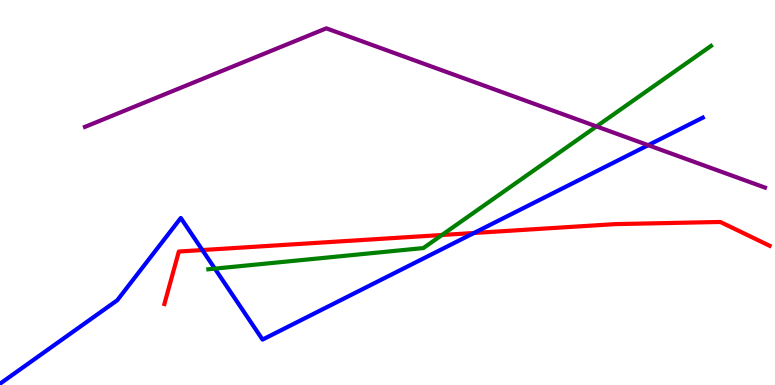[{'lines': ['blue', 'red'], 'intersections': [{'x': 2.61, 'y': 3.51}, {'x': 6.12, 'y': 3.95}]}, {'lines': ['green', 'red'], 'intersections': [{'x': 5.7, 'y': 3.9}]}, {'lines': ['purple', 'red'], 'intersections': []}, {'lines': ['blue', 'green'], 'intersections': [{'x': 2.77, 'y': 3.02}]}, {'lines': ['blue', 'purple'], 'intersections': [{'x': 8.36, 'y': 6.23}]}, {'lines': ['green', 'purple'], 'intersections': [{'x': 7.7, 'y': 6.72}]}]